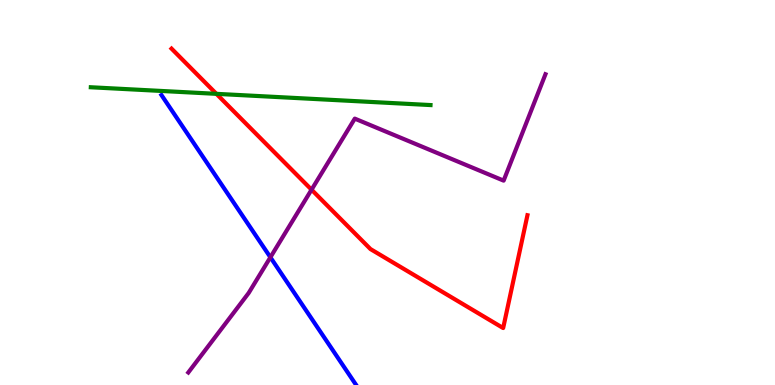[{'lines': ['blue', 'red'], 'intersections': []}, {'lines': ['green', 'red'], 'intersections': [{'x': 2.79, 'y': 7.56}]}, {'lines': ['purple', 'red'], 'intersections': [{'x': 4.02, 'y': 5.07}]}, {'lines': ['blue', 'green'], 'intersections': []}, {'lines': ['blue', 'purple'], 'intersections': [{'x': 3.49, 'y': 3.32}]}, {'lines': ['green', 'purple'], 'intersections': []}]